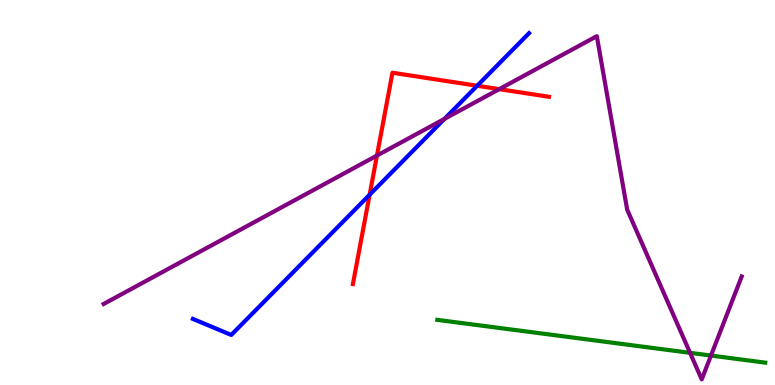[{'lines': ['blue', 'red'], 'intersections': [{'x': 4.77, 'y': 4.94}, {'x': 6.16, 'y': 7.77}]}, {'lines': ['green', 'red'], 'intersections': []}, {'lines': ['purple', 'red'], 'intersections': [{'x': 4.86, 'y': 5.96}, {'x': 6.44, 'y': 7.68}]}, {'lines': ['blue', 'green'], 'intersections': []}, {'lines': ['blue', 'purple'], 'intersections': [{'x': 5.73, 'y': 6.91}]}, {'lines': ['green', 'purple'], 'intersections': [{'x': 8.9, 'y': 0.836}, {'x': 9.17, 'y': 0.765}]}]